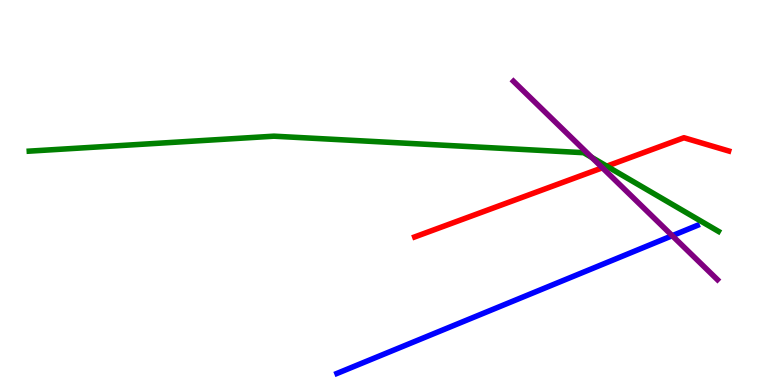[{'lines': ['blue', 'red'], 'intersections': []}, {'lines': ['green', 'red'], 'intersections': [{'x': 7.83, 'y': 5.68}]}, {'lines': ['purple', 'red'], 'intersections': [{'x': 7.77, 'y': 5.64}]}, {'lines': ['blue', 'green'], 'intersections': []}, {'lines': ['blue', 'purple'], 'intersections': [{'x': 8.67, 'y': 3.88}]}, {'lines': ['green', 'purple'], 'intersections': [{'x': 7.64, 'y': 5.91}]}]